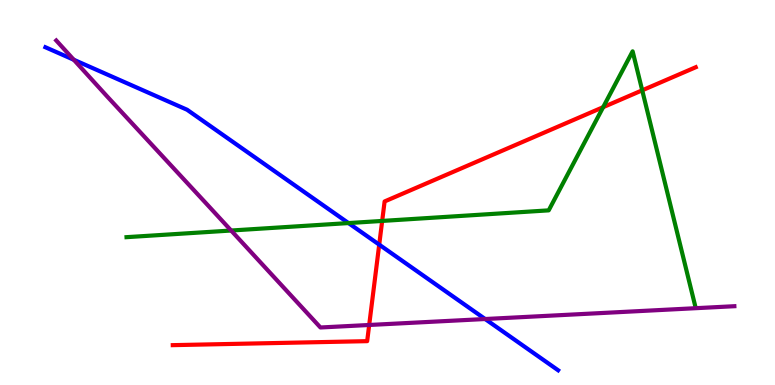[{'lines': ['blue', 'red'], 'intersections': [{'x': 4.89, 'y': 3.65}]}, {'lines': ['green', 'red'], 'intersections': [{'x': 4.93, 'y': 4.26}, {'x': 7.78, 'y': 7.22}, {'x': 8.29, 'y': 7.65}]}, {'lines': ['purple', 'red'], 'intersections': [{'x': 4.76, 'y': 1.56}]}, {'lines': ['blue', 'green'], 'intersections': [{'x': 4.5, 'y': 4.21}]}, {'lines': ['blue', 'purple'], 'intersections': [{'x': 0.952, 'y': 8.45}, {'x': 6.26, 'y': 1.71}]}, {'lines': ['green', 'purple'], 'intersections': [{'x': 2.98, 'y': 4.01}]}]